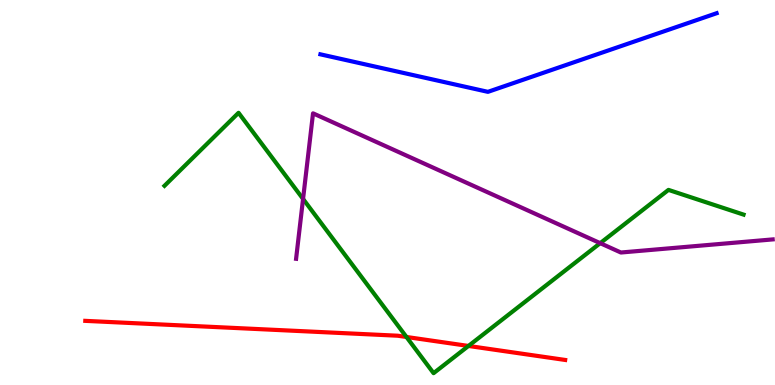[{'lines': ['blue', 'red'], 'intersections': []}, {'lines': ['green', 'red'], 'intersections': [{'x': 5.24, 'y': 1.25}, {'x': 6.04, 'y': 1.01}]}, {'lines': ['purple', 'red'], 'intersections': []}, {'lines': ['blue', 'green'], 'intersections': []}, {'lines': ['blue', 'purple'], 'intersections': []}, {'lines': ['green', 'purple'], 'intersections': [{'x': 3.91, 'y': 4.83}, {'x': 7.74, 'y': 3.68}]}]